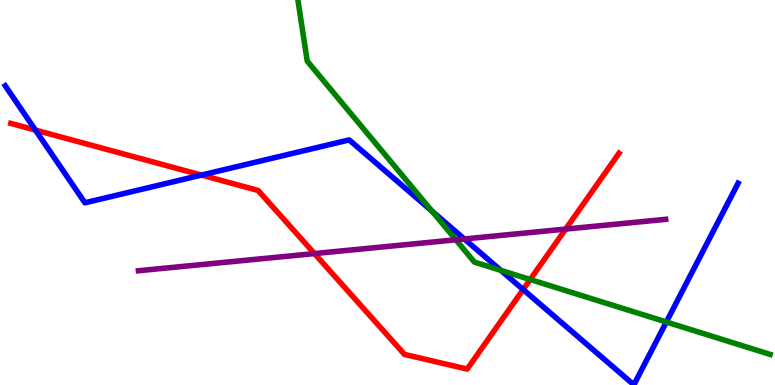[{'lines': ['blue', 'red'], 'intersections': [{'x': 0.457, 'y': 6.62}, {'x': 2.6, 'y': 5.45}, {'x': 6.75, 'y': 2.48}]}, {'lines': ['green', 'red'], 'intersections': [{'x': 6.84, 'y': 2.74}]}, {'lines': ['purple', 'red'], 'intersections': [{'x': 4.06, 'y': 3.41}, {'x': 7.3, 'y': 4.05}]}, {'lines': ['blue', 'green'], 'intersections': [{'x': 5.58, 'y': 4.51}, {'x': 6.46, 'y': 2.98}, {'x': 8.6, 'y': 1.64}]}, {'lines': ['blue', 'purple'], 'intersections': [{'x': 5.99, 'y': 3.79}]}, {'lines': ['green', 'purple'], 'intersections': [{'x': 5.88, 'y': 3.77}]}]